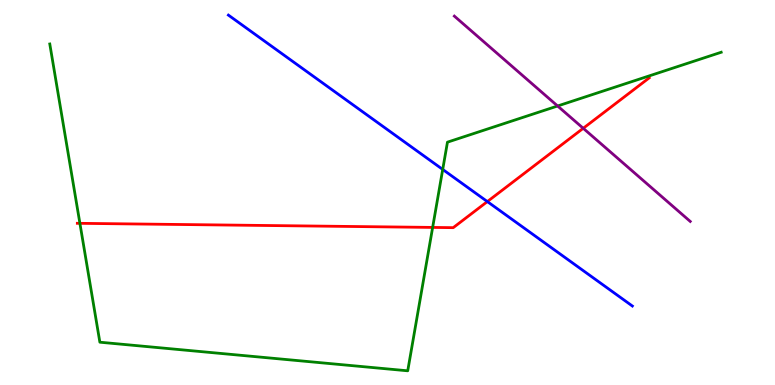[{'lines': ['blue', 'red'], 'intersections': [{'x': 6.29, 'y': 4.76}]}, {'lines': ['green', 'red'], 'intersections': [{'x': 1.03, 'y': 4.2}, {'x': 5.58, 'y': 4.09}]}, {'lines': ['purple', 'red'], 'intersections': [{'x': 7.53, 'y': 6.67}]}, {'lines': ['blue', 'green'], 'intersections': [{'x': 5.71, 'y': 5.6}]}, {'lines': ['blue', 'purple'], 'intersections': []}, {'lines': ['green', 'purple'], 'intersections': [{'x': 7.19, 'y': 7.25}]}]